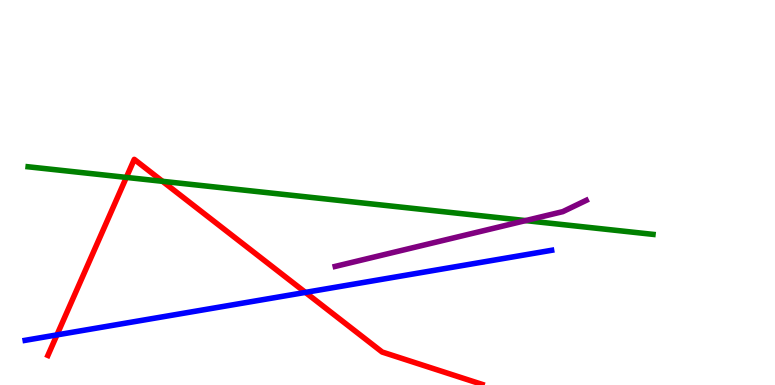[{'lines': ['blue', 'red'], 'intersections': [{'x': 0.735, 'y': 1.3}, {'x': 3.94, 'y': 2.41}]}, {'lines': ['green', 'red'], 'intersections': [{'x': 1.63, 'y': 5.39}, {'x': 2.1, 'y': 5.29}]}, {'lines': ['purple', 'red'], 'intersections': []}, {'lines': ['blue', 'green'], 'intersections': []}, {'lines': ['blue', 'purple'], 'intersections': []}, {'lines': ['green', 'purple'], 'intersections': [{'x': 6.78, 'y': 4.27}]}]